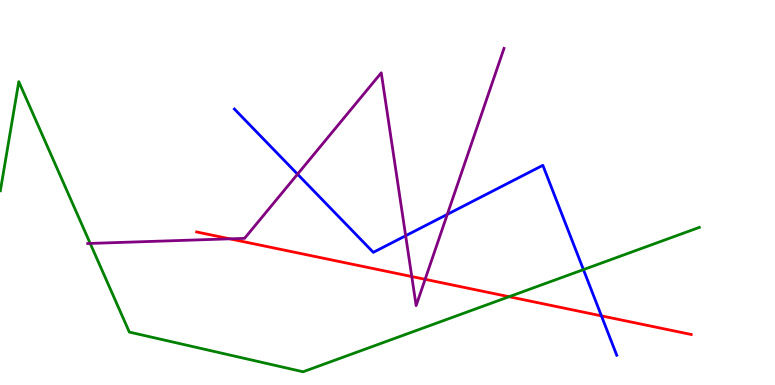[{'lines': ['blue', 'red'], 'intersections': [{'x': 7.76, 'y': 1.8}]}, {'lines': ['green', 'red'], 'intersections': [{'x': 6.57, 'y': 2.29}]}, {'lines': ['purple', 'red'], 'intersections': [{'x': 2.97, 'y': 3.8}, {'x': 5.31, 'y': 2.82}, {'x': 5.49, 'y': 2.74}]}, {'lines': ['blue', 'green'], 'intersections': [{'x': 7.53, 'y': 3.0}]}, {'lines': ['blue', 'purple'], 'intersections': [{'x': 3.84, 'y': 5.48}, {'x': 5.23, 'y': 3.88}, {'x': 5.77, 'y': 4.43}]}, {'lines': ['green', 'purple'], 'intersections': [{'x': 1.16, 'y': 3.68}]}]